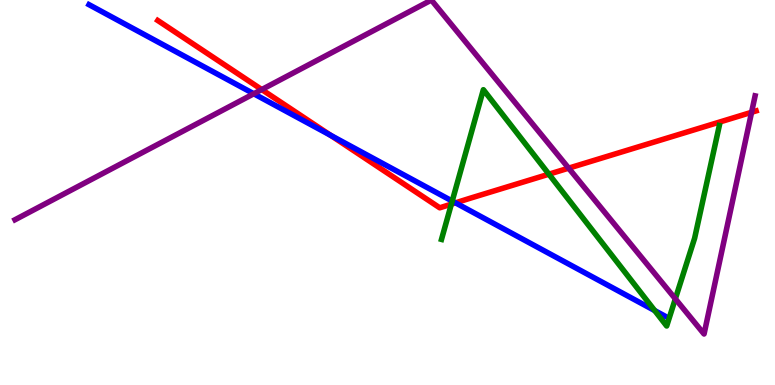[{'lines': ['blue', 'red'], 'intersections': [{'x': 4.27, 'y': 6.49}, {'x': 5.88, 'y': 4.73}]}, {'lines': ['green', 'red'], 'intersections': [{'x': 5.82, 'y': 4.7}, {'x': 7.08, 'y': 5.48}]}, {'lines': ['purple', 'red'], 'intersections': [{'x': 3.38, 'y': 7.67}, {'x': 7.34, 'y': 5.63}, {'x': 9.7, 'y': 7.08}]}, {'lines': ['blue', 'green'], 'intersections': [{'x': 5.84, 'y': 4.78}, {'x': 8.45, 'y': 1.93}]}, {'lines': ['blue', 'purple'], 'intersections': [{'x': 3.27, 'y': 7.56}]}, {'lines': ['green', 'purple'], 'intersections': [{'x': 8.71, 'y': 2.24}]}]